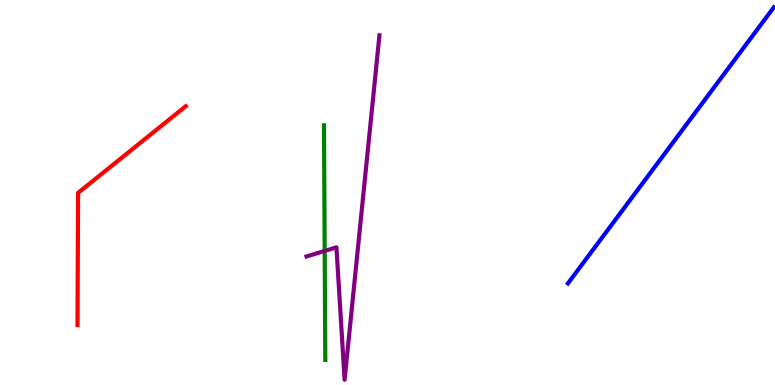[{'lines': ['blue', 'red'], 'intersections': []}, {'lines': ['green', 'red'], 'intersections': []}, {'lines': ['purple', 'red'], 'intersections': []}, {'lines': ['blue', 'green'], 'intersections': []}, {'lines': ['blue', 'purple'], 'intersections': []}, {'lines': ['green', 'purple'], 'intersections': [{'x': 4.19, 'y': 3.48}]}]